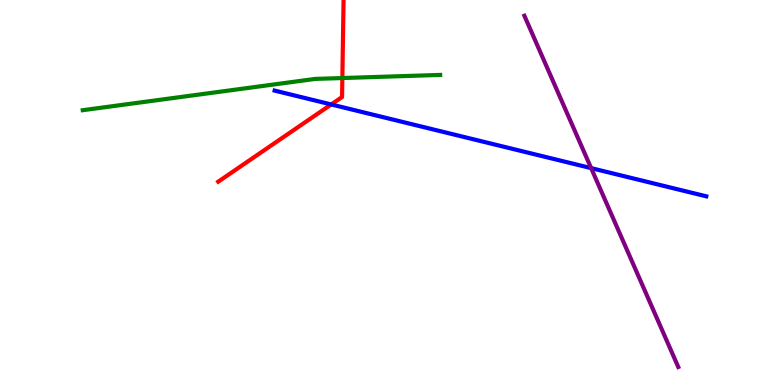[{'lines': ['blue', 'red'], 'intersections': [{'x': 4.27, 'y': 7.29}]}, {'lines': ['green', 'red'], 'intersections': [{'x': 4.42, 'y': 7.97}]}, {'lines': ['purple', 'red'], 'intersections': []}, {'lines': ['blue', 'green'], 'intersections': []}, {'lines': ['blue', 'purple'], 'intersections': [{'x': 7.63, 'y': 5.63}]}, {'lines': ['green', 'purple'], 'intersections': []}]